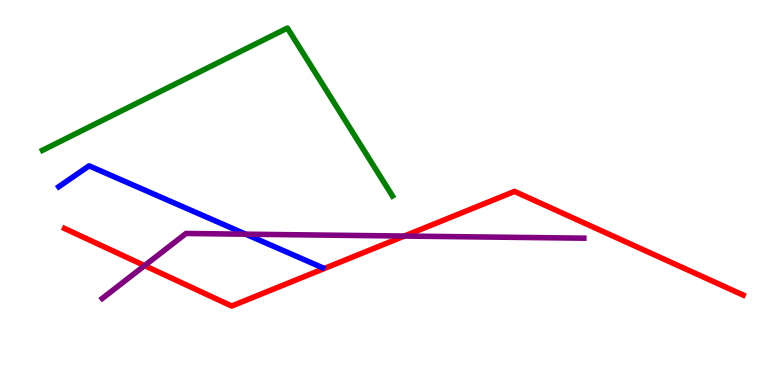[{'lines': ['blue', 'red'], 'intersections': []}, {'lines': ['green', 'red'], 'intersections': []}, {'lines': ['purple', 'red'], 'intersections': [{'x': 1.87, 'y': 3.1}, {'x': 5.22, 'y': 3.87}]}, {'lines': ['blue', 'green'], 'intersections': []}, {'lines': ['blue', 'purple'], 'intersections': [{'x': 3.17, 'y': 3.92}]}, {'lines': ['green', 'purple'], 'intersections': []}]